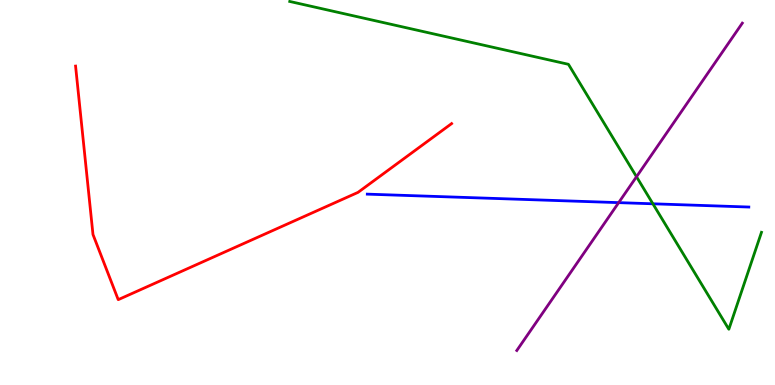[{'lines': ['blue', 'red'], 'intersections': []}, {'lines': ['green', 'red'], 'intersections': []}, {'lines': ['purple', 'red'], 'intersections': []}, {'lines': ['blue', 'green'], 'intersections': [{'x': 8.42, 'y': 4.71}]}, {'lines': ['blue', 'purple'], 'intersections': [{'x': 7.98, 'y': 4.74}]}, {'lines': ['green', 'purple'], 'intersections': [{'x': 8.21, 'y': 5.41}]}]